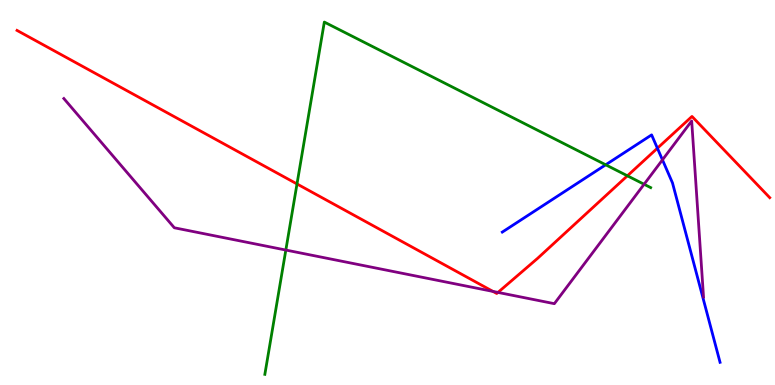[{'lines': ['blue', 'red'], 'intersections': [{'x': 8.48, 'y': 6.15}]}, {'lines': ['green', 'red'], 'intersections': [{'x': 3.83, 'y': 5.22}, {'x': 8.1, 'y': 5.43}]}, {'lines': ['purple', 'red'], 'intersections': [{'x': 6.36, 'y': 2.43}, {'x': 6.43, 'y': 2.4}]}, {'lines': ['blue', 'green'], 'intersections': [{'x': 7.82, 'y': 5.72}]}, {'lines': ['blue', 'purple'], 'intersections': [{'x': 8.55, 'y': 5.85}]}, {'lines': ['green', 'purple'], 'intersections': [{'x': 3.69, 'y': 3.51}, {'x': 8.31, 'y': 5.21}]}]